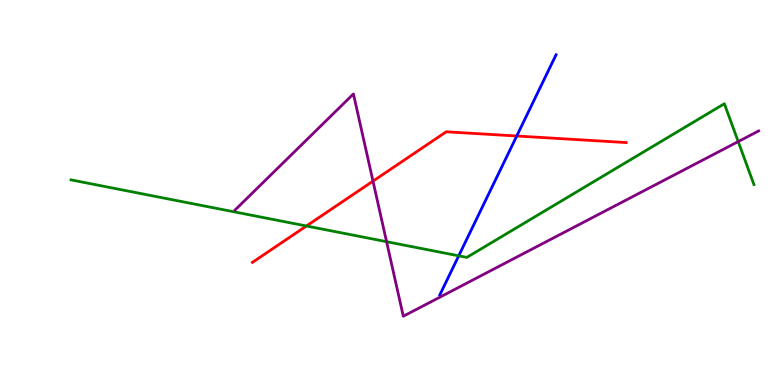[{'lines': ['blue', 'red'], 'intersections': [{'x': 6.67, 'y': 6.47}]}, {'lines': ['green', 'red'], 'intersections': [{'x': 3.95, 'y': 4.13}]}, {'lines': ['purple', 'red'], 'intersections': [{'x': 4.81, 'y': 5.3}]}, {'lines': ['blue', 'green'], 'intersections': [{'x': 5.92, 'y': 3.36}]}, {'lines': ['blue', 'purple'], 'intersections': []}, {'lines': ['green', 'purple'], 'intersections': [{'x': 4.99, 'y': 3.72}, {'x': 9.53, 'y': 6.32}]}]